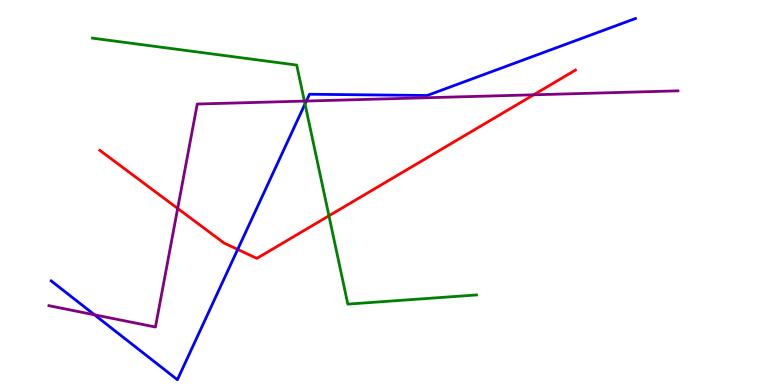[{'lines': ['blue', 'red'], 'intersections': [{'x': 3.07, 'y': 3.52}]}, {'lines': ['green', 'red'], 'intersections': [{'x': 4.24, 'y': 4.39}]}, {'lines': ['purple', 'red'], 'intersections': [{'x': 2.29, 'y': 4.59}, {'x': 6.89, 'y': 7.54}]}, {'lines': ['blue', 'green'], 'intersections': [{'x': 3.94, 'y': 7.3}]}, {'lines': ['blue', 'purple'], 'intersections': [{'x': 1.22, 'y': 1.82}, {'x': 3.95, 'y': 7.38}]}, {'lines': ['green', 'purple'], 'intersections': [{'x': 3.93, 'y': 7.37}]}]